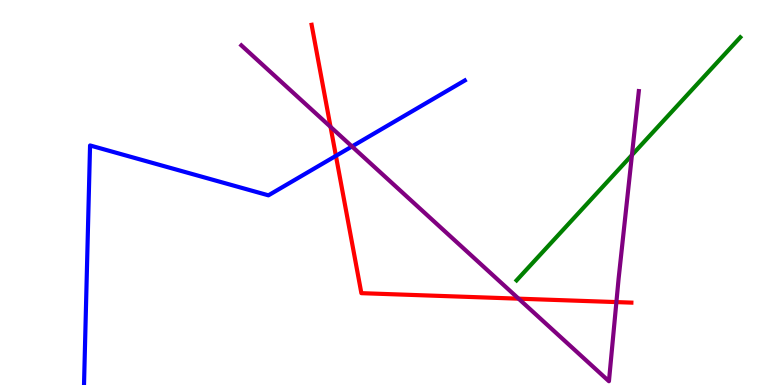[{'lines': ['blue', 'red'], 'intersections': [{'x': 4.33, 'y': 5.95}]}, {'lines': ['green', 'red'], 'intersections': []}, {'lines': ['purple', 'red'], 'intersections': [{'x': 4.27, 'y': 6.7}, {'x': 6.69, 'y': 2.24}, {'x': 7.95, 'y': 2.15}]}, {'lines': ['blue', 'green'], 'intersections': []}, {'lines': ['blue', 'purple'], 'intersections': [{'x': 4.54, 'y': 6.2}]}, {'lines': ['green', 'purple'], 'intersections': [{'x': 8.15, 'y': 5.97}]}]